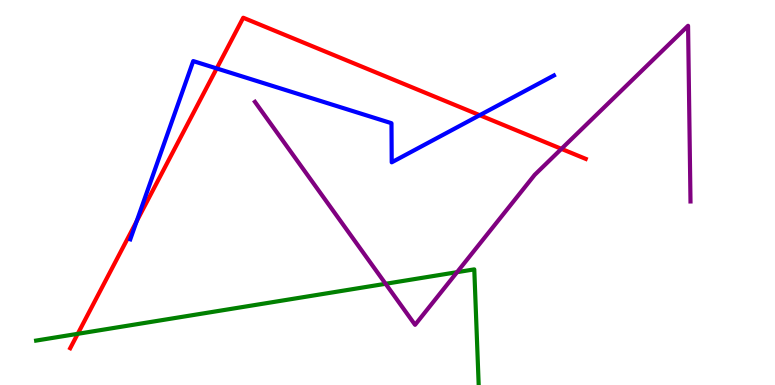[{'lines': ['blue', 'red'], 'intersections': [{'x': 1.76, 'y': 4.25}, {'x': 2.8, 'y': 8.22}, {'x': 6.19, 'y': 7.01}]}, {'lines': ['green', 'red'], 'intersections': [{'x': 1.0, 'y': 1.33}]}, {'lines': ['purple', 'red'], 'intersections': [{'x': 7.24, 'y': 6.13}]}, {'lines': ['blue', 'green'], 'intersections': []}, {'lines': ['blue', 'purple'], 'intersections': []}, {'lines': ['green', 'purple'], 'intersections': [{'x': 4.98, 'y': 2.63}, {'x': 5.9, 'y': 2.93}]}]